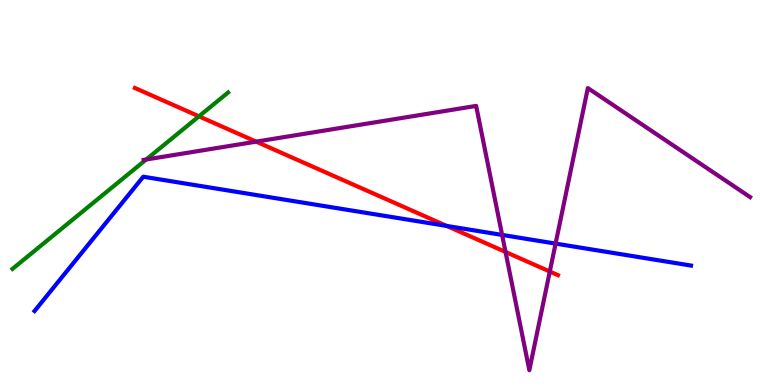[{'lines': ['blue', 'red'], 'intersections': [{'x': 5.76, 'y': 4.13}]}, {'lines': ['green', 'red'], 'intersections': [{'x': 2.57, 'y': 6.98}]}, {'lines': ['purple', 'red'], 'intersections': [{'x': 3.31, 'y': 6.32}, {'x': 6.52, 'y': 3.46}, {'x': 7.09, 'y': 2.95}]}, {'lines': ['blue', 'green'], 'intersections': []}, {'lines': ['blue', 'purple'], 'intersections': [{'x': 6.48, 'y': 3.9}, {'x': 7.17, 'y': 3.67}]}, {'lines': ['green', 'purple'], 'intersections': [{'x': 1.89, 'y': 5.86}]}]